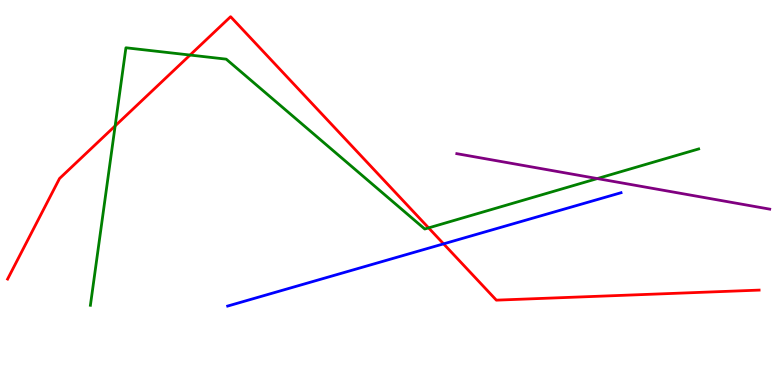[{'lines': ['blue', 'red'], 'intersections': [{'x': 5.72, 'y': 3.67}]}, {'lines': ['green', 'red'], 'intersections': [{'x': 1.49, 'y': 6.73}, {'x': 2.45, 'y': 8.57}, {'x': 5.53, 'y': 4.08}]}, {'lines': ['purple', 'red'], 'intersections': []}, {'lines': ['blue', 'green'], 'intersections': []}, {'lines': ['blue', 'purple'], 'intersections': []}, {'lines': ['green', 'purple'], 'intersections': [{'x': 7.71, 'y': 5.36}]}]